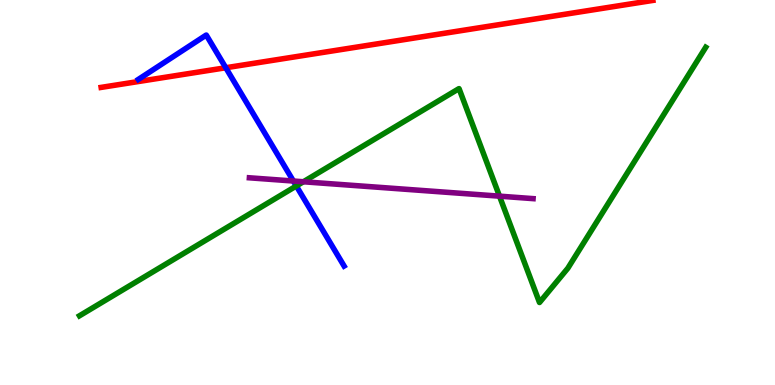[{'lines': ['blue', 'red'], 'intersections': [{'x': 2.91, 'y': 8.24}]}, {'lines': ['green', 'red'], 'intersections': []}, {'lines': ['purple', 'red'], 'intersections': []}, {'lines': ['blue', 'green'], 'intersections': [{'x': 3.82, 'y': 5.17}]}, {'lines': ['blue', 'purple'], 'intersections': [{'x': 3.79, 'y': 5.3}]}, {'lines': ['green', 'purple'], 'intersections': [{'x': 3.91, 'y': 5.28}, {'x': 6.45, 'y': 4.9}]}]